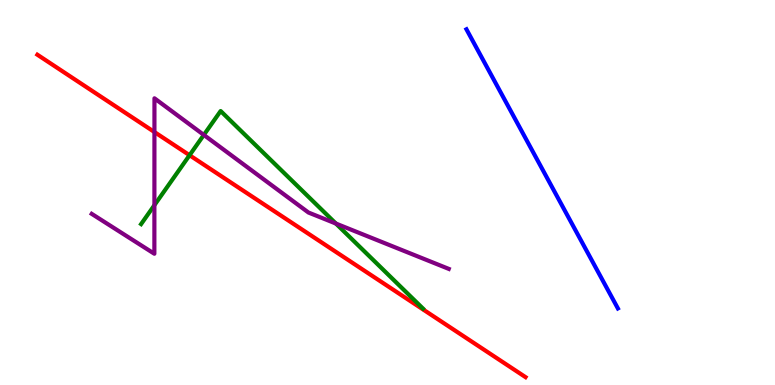[{'lines': ['blue', 'red'], 'intersections': []}, {'lines': ['green', 'red'], 'intersections': [{'x': 2.45, 'y': 5.97}]}, {'lines': ['purple', 'red'], 'intersections': [{'x': 1.99, 'y': 6.57}]}, {'lines': ['blue', 'green'], 'intersections': []}, {'lines': ['blue', 'purple'], 'intersections': []}, {'lines': ['green', 'purple'], 'intersections': [{'x': 1.99, 'y': 4.67}, {'x': 2.63, 'y': 6.5}, {'x': 4.33, 'y': 4.19}]}]